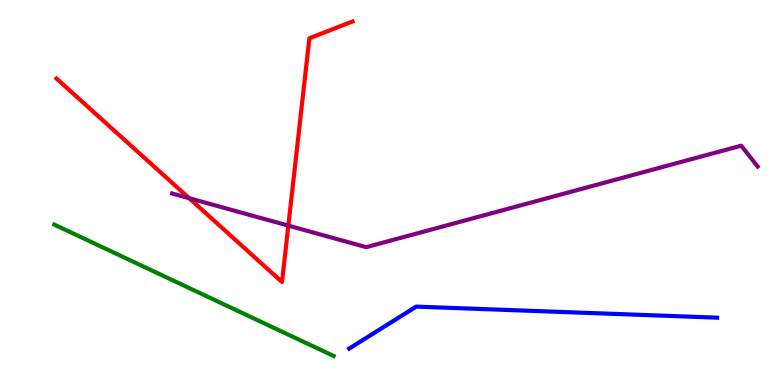[{'lines': ['blue', 'red'], 'intersections': []}, {'lines': ['green', 'red'], 'intersections': []}, {'lines': ['purple', 'red'], 'intersections': [{'x': 2.44, 'y': 4.85}, {'x': 3.72, 'y': 4.14}]}, {'lines': ['blue', 'green'], 'intersections': []}, {'lines': ['blue', 'purple'], 'intersections': []}, {'lines': ['green', 'purple'], 'intersections': []}]